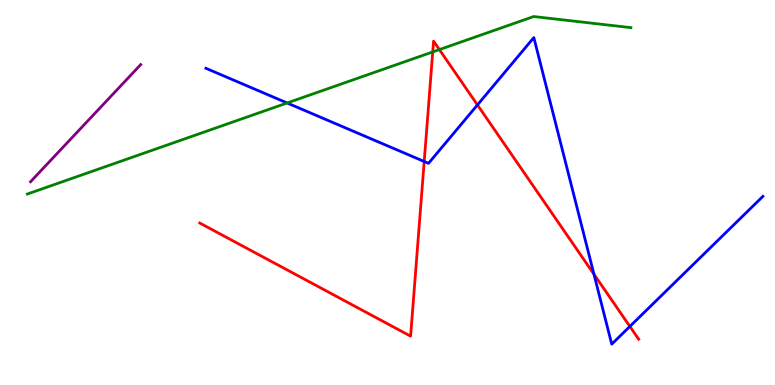[{'lines': ['blue', 'red'], 'intersections': [{'x': 5.47, 'y': 5.81}, {'x': 6.16, 'y': 7.27}, {'x': 7.66, 'y': 2.88}, {'x': 8.13, 'y': 1.52}]}, {'lines': ['green', 'red'], 'intersections': [{'x': 5.58, 'y': 8.65}, {'x': 5.67, 'y': 8.71}]}, {'lines': ['purple', 'red'], 'intersections': []}, {'lines': ['blue', 'green'], 'intersections': [{'x': 3.7, 'y': 7.33}]}, {'lines': ['blue', 'purple'], 'intersections': []}, {'lines': ['green', 'purple'], 'intersections': []}]